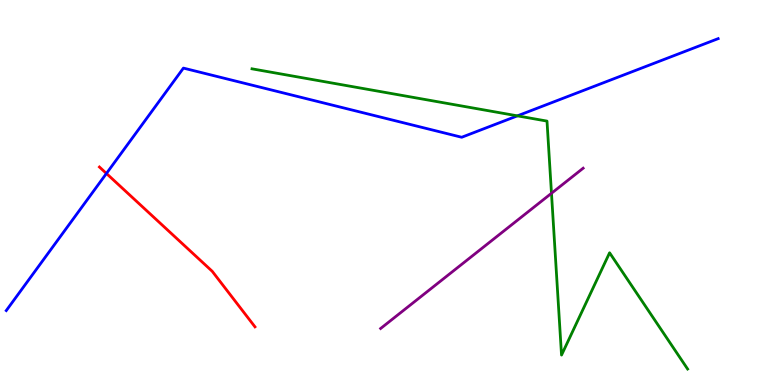[{'lines': ['blue', 'red'], 'intersections': [{'x': 1.37, 'y': 5.49}]}, {'lines': ['green', 'red'], 'intersections': []}, {'lines': ['purple', 'red'], 'intersections': []}, {'lines': ['blue', 'green'], 'intersections': [{'x': 6.68, 'y': 6.99}]}, {'lines': ['blue', 'purple'], 'intersections': []}, {'lines': ['green', 'purple'], 'intersections': [{'x': 7.12, 'y': 4.98}]}]